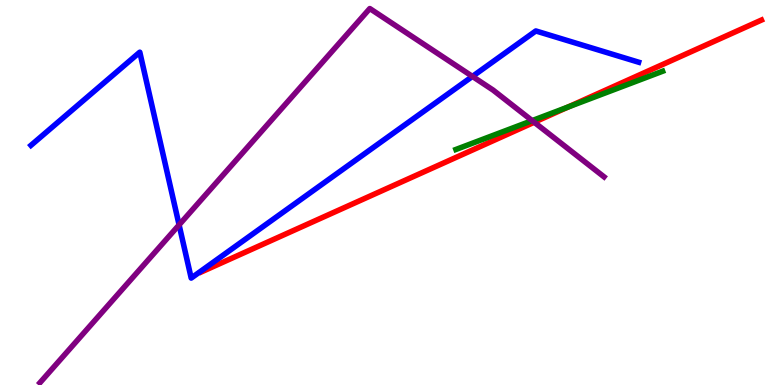[{'lines': ['blue', 'red'], 'intersections': []}, {'lines': ['green', 'red'], 'intersections': [{'x': 7.33, 'y': 7.22}]}, {'lines': ['purple', 'red'], 'intersections': [{'x': 6.89, 'y': 6.82}]}, {'lines': ['blue', 'green'], 'intersections': []}, {'lines': ['blue', 'purple'], 'intersections': [{'x': 2.31, 'y': 4.16}, {'x': 6.1, 'y': 8.02}]}, {'lines': ['green', 'purple'], 'intersections': [{'x': 6.87, 'y': 6.87}]}]